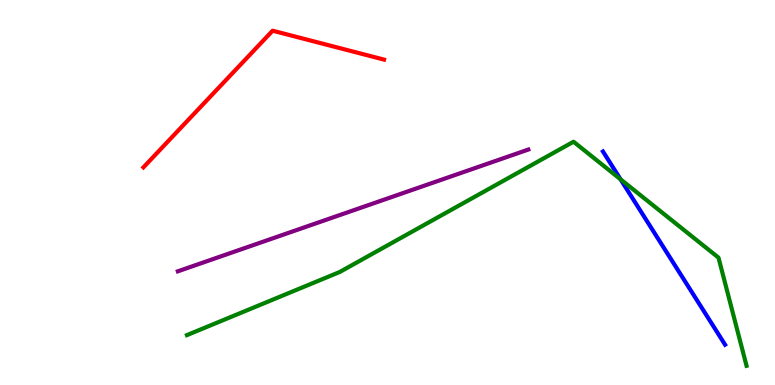[{'lines': ['blue', 'red'], 'intersections': []}, {'lines': ['green', 'red'], 'intersections': []}, {'lines': ['purple', 'red'], 'intersections': []}, {'lines': ['blue', 'green'], 'intersections': [{'x': 8.01, 'y': 5.34}]}, {'lines': ['blue', 'purple'], 'intersections': []}, {'lines': ['green', 'purple'], 'intersections': []}]